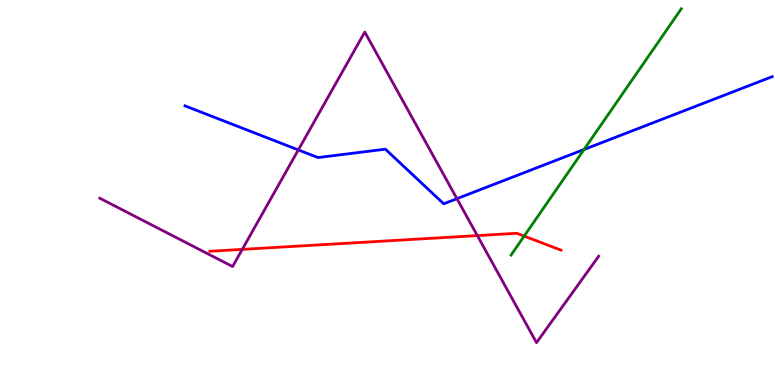[{'lines': ['blue', 'red'], 'intersections': []}, {'lines': ['green', 'red'], 'intersections': [{'x': 6.76, 'y': 3.87}]}, {'lines': ['purple', 'red'], 'intersections': [{'x': 3.13, 'y': 3.52}, {'x': 6.16, 'y': 3.88}]}, {'lines': ['blue', 'green'], 'intersections': [{'x': 7.54, 'y': 6.12}]}, {'lines': ['blue', 'purple'], 'intersections': [{'x': 3.85, 'y': 6.11}, {'x': 5.9, 'y': 4.84}]}, {'lines': ['green', 'purple'], 'intersections': []}]